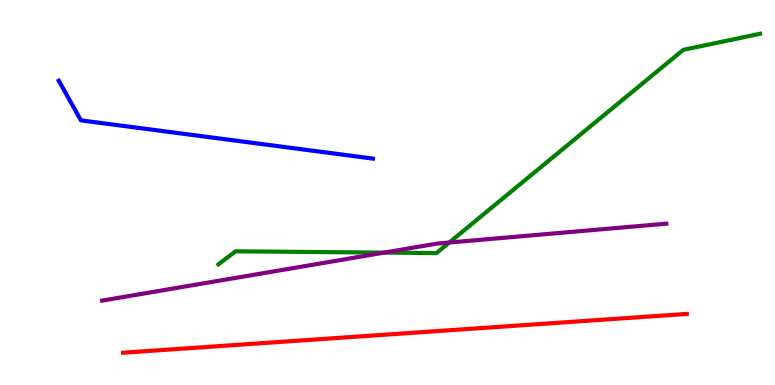[{'lines': ['blue', 'red'], 'intersections': []}, {'lines': ['green', 'red'], 'intersections': []}, {'lines': ['purple', 'red'], 'intersections': []}, {'lines': ['blue', 'green'], 'intersections': []}, {'lines': ['blue', 'purple'], 'intersections': []}, {'lines': ['green', 'purple'], 'intersections': [{'x': 4.96, 'y': 3.44}, {'x': 5.8, 'y': 3.7}]}]